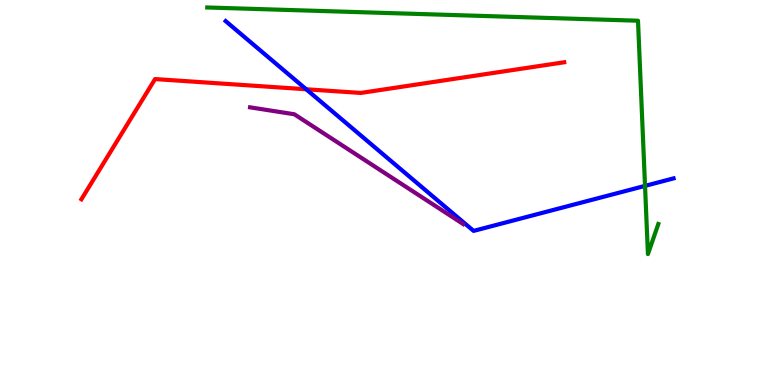[{'lines': ['blue', 'red'], 'intersections': [{'x': 3.95, 'y': 7.68}]}, {'lines': ['green', 'red'], 'intersections': []}, {'lines': ['purple', 'red'], 'intersections': []}, {'lines': ['blue', 'green'], 'intersections': [{'x': 8.32, 'y': 5.17}]}, {'lines': ['blue', 'purple'], 'intersections': []}, {'lines': ['green', 'purple'], 'intersections': []}]